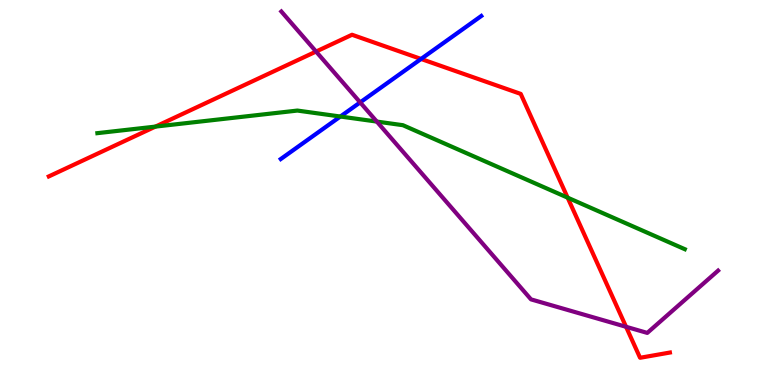[{'lines': ['blue', 'red'], 'intersections': [{'x': 5.43, 'y': 8.47}]}, {'lines': ['green', 'red'], 'intersections': [{'x': 2.01, 'y': 6.71}, {'x': 7.32, 'y': 4.87}]}, {'lines': ['purple', 'red'], 'intersections': [{'x': 4.08, 'y': 8.66}, {'x': 8.08, 'y': 1.51}]}, {'lines': ['blue', 'green'], 'intersections': [{'x': 4.39, 'y': 6.97}]}, {'lines': ['blue', 'purple'], 'intersections': [{'x': 4.65, 'y': 7.34}]}, {'lines': ['green', 'purple'], 'intersections': [{'x': 4.86, 'y': 6.84}]}]